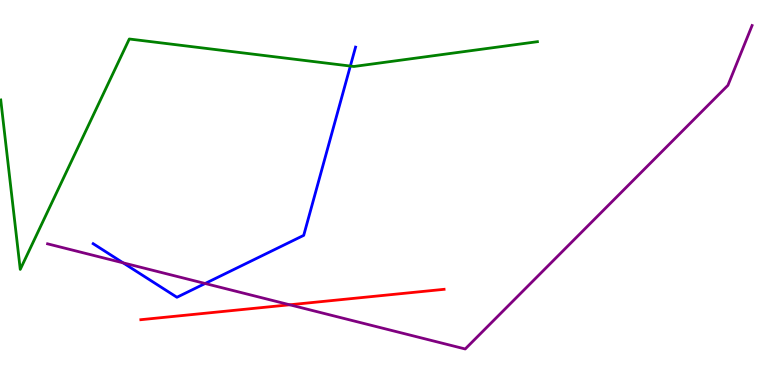[{'lines': ['blue', 'red'], 'intersections': []}, {'lines': ['green', 'red'], 'intersections': []}, {'lines': ['purple', 'red'], 'intersections': [{'x': 3.74, 'y': 2.08}]}, {'lines': ['blue', 'green'], 'intersections': [{'x': 4.52, 'y': 8.28}]}, {'lines': ['blue', 'purple'], 'intersections': [{'x': 1.59, 'y': 3.17}, {'x': 2.65, 'y': 2.64}]}, {'lines': ['green', 'purple'], 'intersections': []}]